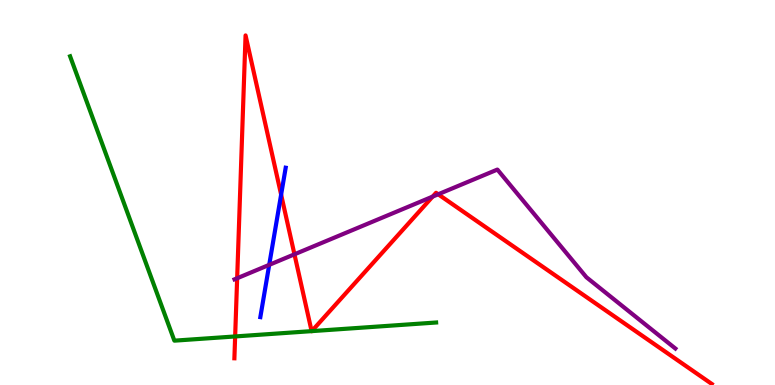[{'lines': ['blue', 'red'], 'intersections': [{'x': 3.63, 'y': 4.94}]}, {'lines': ['green', 'red'], 'intersections': [{'x': 3.03, 'y': 1.26}, {'x': 4.02, 'y': 1.4}, {'x': 4.02, 'y': 1.4}]}, {'lines': ['purple', 'red'], 'intersections': [{'x': 3.06, 'y': 2.77}, {'x': 3.8, 'y': 3.39}, {'x': 5.58, 'y': 4.89}, {'x': 5.65, 'y': 4.95}]}, {'lines': ['blue', 'green'], 'intersections': []}, {'lines': ['blue', 'purple'], 'intersections': [{'x': 3.47, 'y': 3.12}]}, {'lines': ['green', 'purple'], 'intersections': []}]